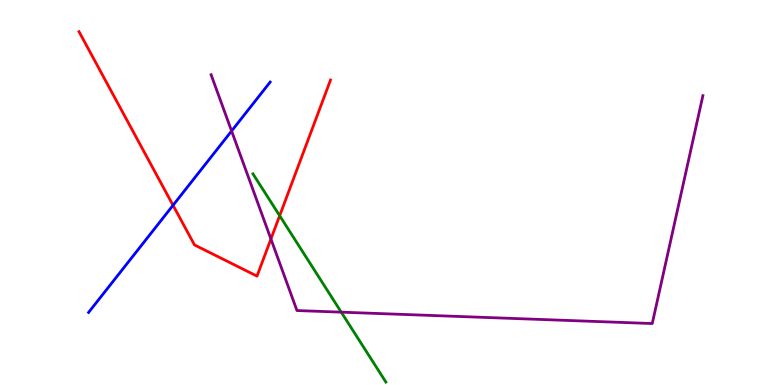[{'lines': ['blue', 'red'], 'intersections': [{'x': 2.23, 'y': 4.67}]}, {'lines': ['green', 'red'], 'intersections': [{'x': 3.61, 'y': 4.4}]}, {'lines': ['purple', 'red'], 'intersections': [{'x': 3.5, 'y': 3.79}]}, {'lines': ['blue', 'green'], 'intersections': []}, {'lines': ['blue', 'purple'], 'intersections': [{'x': 2.99, 'y': 6.6}]}, {'lines': ['green', 'purple'], 'intersections': [{'x': 4.4, 'y': 1.89}]}]